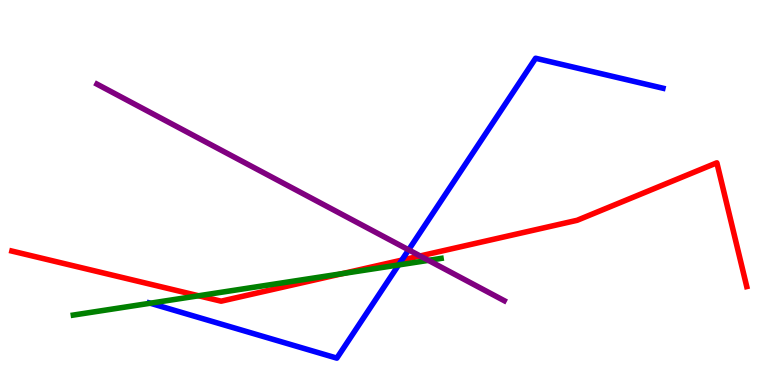[{'lines': ['blue', 'red'], 'intersections': [{'x': 5.18, 'y': 3.24}]}, {'lines': ['green', 'red'], 'intersections': [{'x': 2.56, 'y': 2.32}, {'x': 4.42, 'y': 2.89}]}, {'lines': ['purple', 'red'], 'intersections': [{'x': 5.42, 'y': 3.35}]}, {'lines': ['blue', 'green'], 'intersections': [{'x': 1.94, 'y': 2.12}, {'x': 5.14, 'y': 3.12}]}, {'lines': ['blue', 'purple'], 'intersections': [{'x': 5.27, 'y': 3.51}]}, {'lines': ['green', 'purple'], 'intersections': [{'x': 5.53, 'y': 3.24}]}]